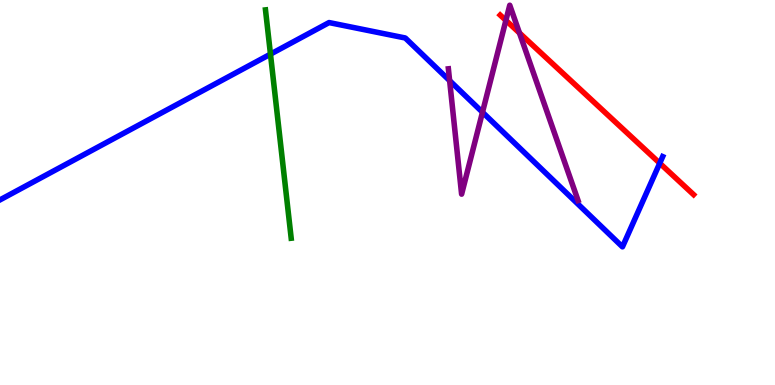[{'lines': ['blue', 'red'], 'intersections': [{'x': 8.51, 'y': 5.76}]}, {'lines': ['green', 'red'], 'intersections': []}, {'lines': ['purple', 'red'], 'intersections': [{'x': 6.53, 'y': 9.47}, {'x': 6.7, 'y': 9.14}]}, {'lines': ['blue', 'green'], 'intersections': [{'x': 3.49, 'y': 8.59}]}, {'lines': ['blue', 'purple'], 'intersections': [{'x': 5.8, 'y': 7.91}, {'x': 6.23, 'y': 7.08}]}, {'lines': ['green', 'purple'], 'intersections': []}]